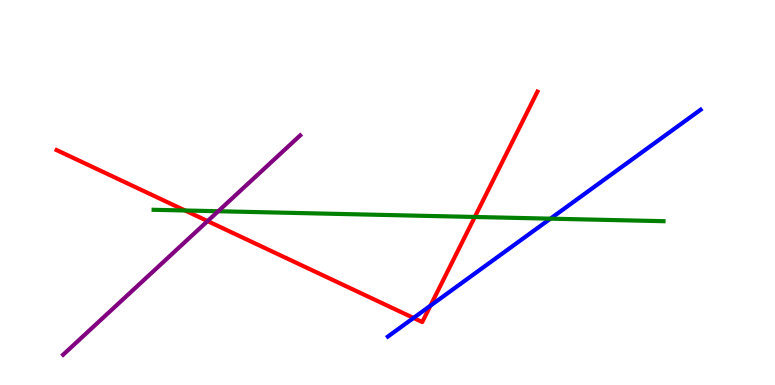[{'lines': ['blue', 'red'], 'intersections': [{'x': 5.34, 'y': 1.74}, {'x': 5.55, 'y': 2.06}]}, {'lines': ['green', 'red'], 'intersections': [{'x': 2.39, 'y': 4.53}, {'x': 6.13, 'y': 4.36}]}, {'lines': ['purple', 'red'], 'intersections': [{'x': 2.68, 'y': 4.26}]}, {'lines': ['blue', 'green'], 'intersections': [{'x': 7.1, 'y': 4.32}]}, {'lines': ['blue', 'purple'], 'intersections': []}, {'lines': ['green', 'purple'], 'intersections': [{'x': 2.82, 'y': 4.51}]}]